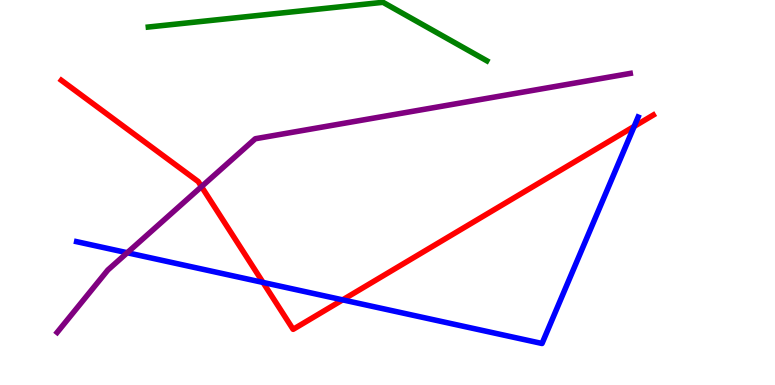[{'lines': ['blue', 'red'], 'intersections': [{'x': 3.39, 'y': 2.66}, {'x': 4.42, 'y': 2.21}, {'x': 8.18, 'y': 6.72}]}, {'lines': ['green', 'red'], 'intersections': []}, {'lines': ['purple', 'red'], 'intersections': [{'x': 2.6, 'y': 5.15}]}, {'lines': ['blue', 'green'], 'intersections': []}, {'lines': ['blue', 'purple'], 'intersections': [{'x': 1.64, 'y': 3.44}]}, {'lines': ['green', 'purple'], 'intersections': []}]